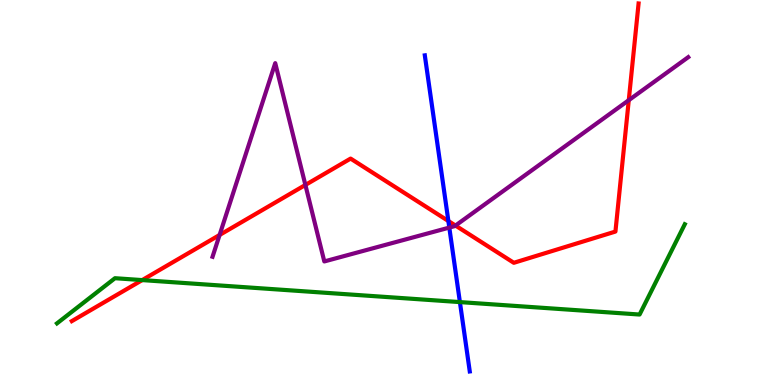[{'lines': ['blue', 'red'], 'intersections': [{'x': 5.79, 'y': 4.26}]}, {'lines': ['green', 'red'], 'intersections': [{'x': 1.83, 'y': 2.72}]}, {'lines': ['purple', 'red'], 'intersections': [{'x': 2.83, 'y': 3.9}, {'x': 3.94, 'y': 5.2}, {'x': 5.88, 'y': 4.14}, {'x': 8.11, 'y': 7.4}]}, {'lines': ['blue', 'green'], 'intersections': [{'x': 5.93, 'y': 2.15}]}, {'lines': ['blue', 'purple'], 'intersections': [{'x': 5.8, 'y': 4.09}]}, {'lines': ['green', 'purple'], 'intersections': []}]